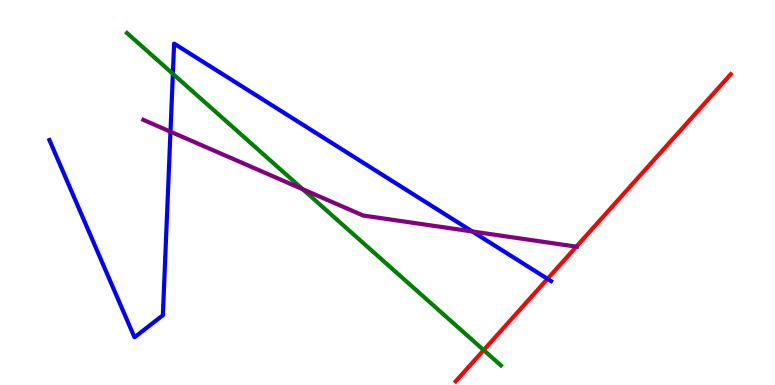[{'lines': ['blue', 'red'], 'intersections': [{'x': 7.06, 'y': 2.76}]}, {'lines': ['green', 'red'], 'intersections': [{'x': 6.24, 'y': 0.906}]}, {'lines': ['purple', 'red'], 'intersections': [{'x': 7.44, 'y': 3.59}]}, {'lines': ['blue', 'green'], 'intersections': [{'x': 2.23, 'y': 8.08}]}, {'lines': ['blue', 'purple'], 'intersections': [{'x': 2.2, 'y': 6.58}, {'x': 6.09, 'y': 3.99}]}, {'lines': ['green', 'purple'], 'intersections': [{'x': 3.91, 'y': 5.09}]}]